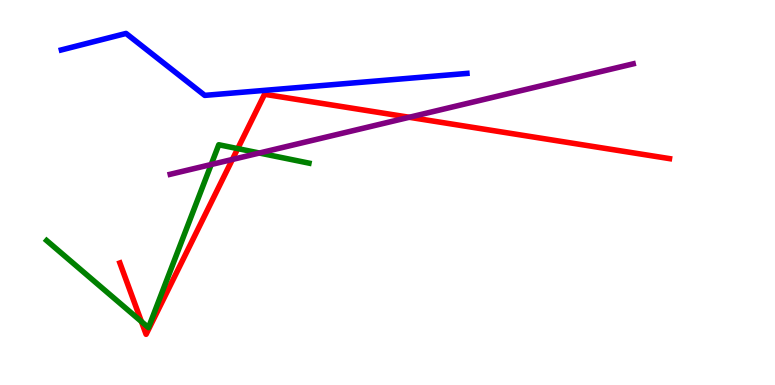[{'lines': ['blue', 'red'], 'intersections': []}, {'lines': ['green', 'red'], 'intersections': [{'x': 1.82, 'y': 1.65}, {'x': 3.07, 'y': 6.14}]}, {'lines': ['purple', 'red'], 'intersections': [{'x': 3.0, 'y': 5.86}, {'x': 5.28, 'y': 6.95}]}, {'lines': ['blue', 'green'], 'intersections': []}, {'lines': ['blue', 'purple'], 'intersections': []}, {'lines': ['green', 'purple'], 'intersections': [{'x': 2.73, 'y': 5.73}, {'x': 3.35, 'y': 6.03}]}]